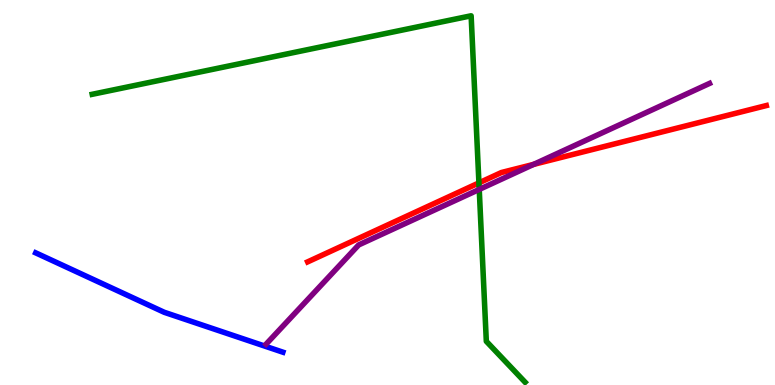[{'lines': ['blue', 'red'], 'intersections': []}, {'lines': ['green', 'red'], 'intersections': [{'x': 6.18, 'y': 5.25}]}, {'lines': ['purple', 'red'], 'intersections': [{'x': 6.89, 'y': 5.73}]}, {'lines': ['blue', 'green'], 'intersections': []}, {'lines': ['blue', 'purple'], 'intersections': []}, {'lines': ['green', 'purple'], 'intersections': [{'x': 6.18, 'y': 5.08}]}]